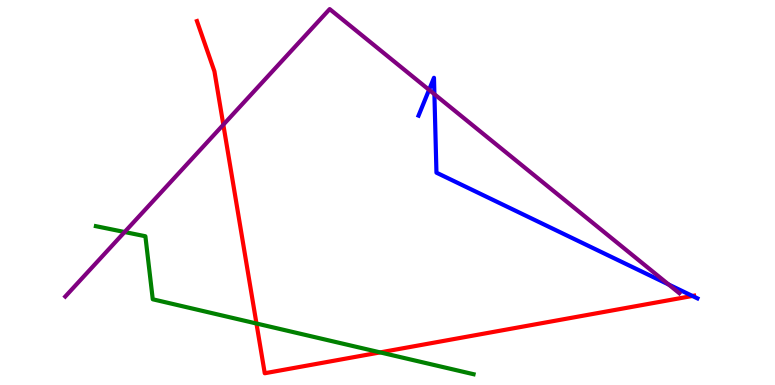[{'lines': ['blue', 'red'], 'intersections': [{'x': 8.93, 'y': 2.31}]}, {'lines': ['green', 'red'], 'intersections': [{'x': 3.31, 'y': 1.6}, {'x': 4.91, 'y': 0.847}]}, {'lines': ['purple', 'red'], 'intersections': [{'x': 2.88, 'y': 6.76}]}, {'lines': ['blue', 'green'], 'intersections': []}, {'lines': ['blue', 'purple'], 'intersections': [{'x': 5.54, 'y': 7.67}, {'x': 5.61, 'y': 7.55}, {'x': 8.63, 'y': 2.61}]}, {'lines': ['green', 'purple'], 'intersections': [{'x': 1.61, 'y': 3.97}]}]